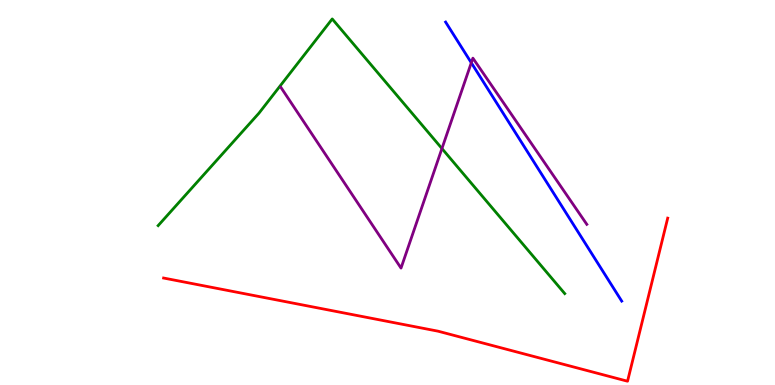[{'lines': ['blue', 'red'], 'intersections': []}, {'lines': ['green', 'red'], 'intersections': []}, {'lines': ['purple', 'red'], 'intersections': []}, {'lines': ['blue', 'green'], 'intersections': []}, {'lines': ['blue', 'purple'], 'intersections': [{'x': 6.08, 'y': 8.37}]}, {'lines': ['green', 'purple'], 'intersections': [{'x': 5.7, 'y': 6.14}]}]